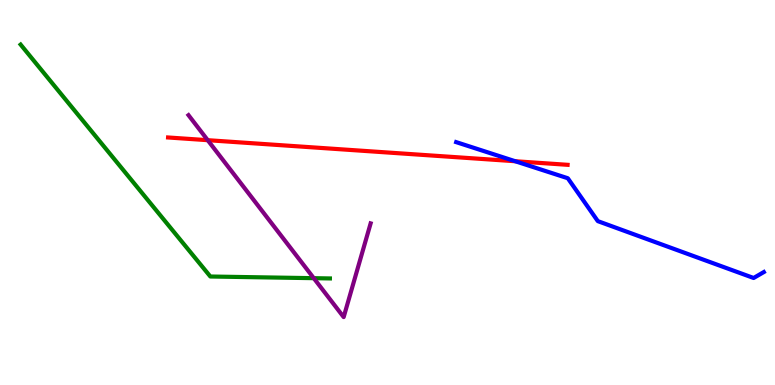[{'lines': ['blue', 'red'], 'intersections': [{'x': 6.65, 'y': 5.81}]}, {'lines': ['green', 'red'], 'intersections': []}, {'lines': ['purple', 'red'], 'intersections': [{'x': 2.68, 'y': 6.36}]}, {'lines': ['blue', 'green'], 'intersections': []}, {'lines': ['blue', 'purple'], 'intersections': []}, {'lines': ['green', 'purple'], 'intersections': [{'x': 4.05, 'y': 2.77}]}]